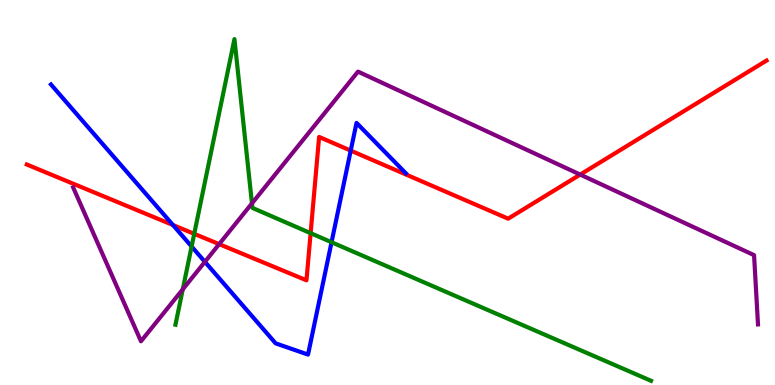[{'lines': ['blue', 'red'], 'intersections': [{'x': 2.23, 'y': 4.16}, {'x': 4.53, 'y': 6.09}]}, {'lines': ['green', 'red'], 'intersections': [{'x': 2.51, 'y': 3.93}, {'x': 4.01, 'y': 3.94}]}, {'lines': ['purple', 'red'], 'intersections': [{'x': 2.83, 'y': 3.66}, {'x': 7.49, 'y': 5.47}]}, {'lines': ['blue', 'green'], 'intersections': [{'x': 2.47, 'y': 3.6}, {'x': 4.28, 'y': 3.71}]}, {'lines': ['blue', 'purple'], 'intersections': [{'x': 2.64, 'y': 3.2}]}, {'lines': ['green', 'purple'], 'intersections': [{'x': 2.36, 'y': 2.48}, {'x': 3.25, 'y': 4.72}]}]